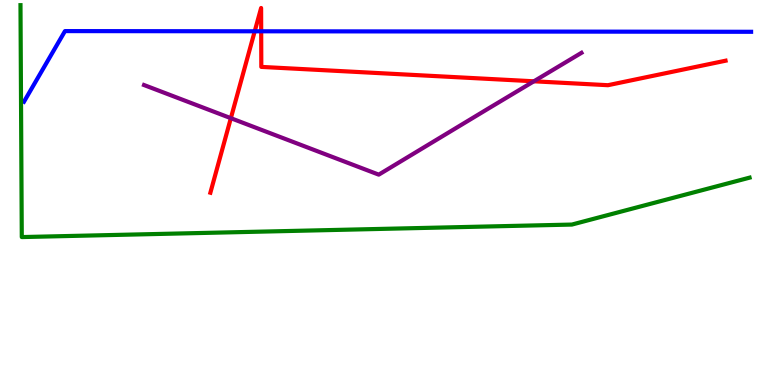[{'lines': ['blue', 'red'], 'intersections': [{'x': 3.29, 'y': 9.19}, {'x': 3.37, 'y': 9.19}]}, {'lines': ['green', 'red'], 'intersections': []}, {'lines': ['purple', 'red'], 'intersections': [{'x': 2.98, 'y': 6.93}, {'x': 6.89, 'y': 7.89}]}, {'lines': ['blue', 'green'], 'intersections': []}, {'lines': ['blue', 'purple'], 'intersections': []}, {'lines': ['green', 'purple'], 'intersections': []}]